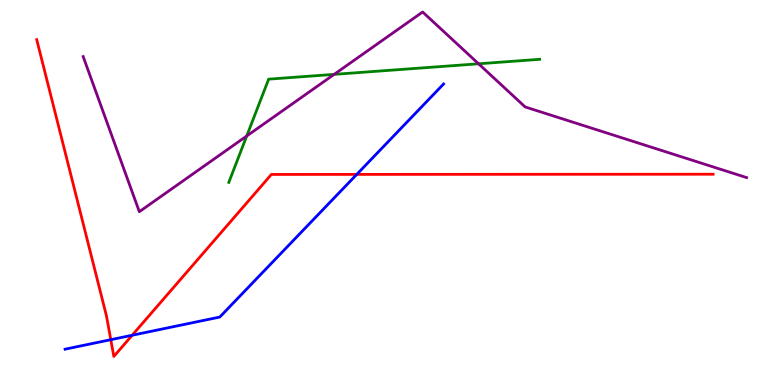[{'lines': ['blue', 'red'], 'intersections': [{'x': 1.43, 'y': 1.18}, {'x': 1.71, 'y': 1.29}, {'x': 4.6, 'y': 5.47}]}, {'lines': ['green', 'red'], 'intersections': []}, {'lines': ['purple', 'red'], 'intersections': []}, {'lines': ['blue', 'green'], 'intersections': []}, {'lines': ['blue', 'purple'], 'intersections': []}, {'lines': ['green', 'purple'], 'intersections': [{'x': 3.18, 'y': 6.47}, {'x': 4.31, 'y': 8.07}, {'x': 6.17, 'y': 8.34}]}]